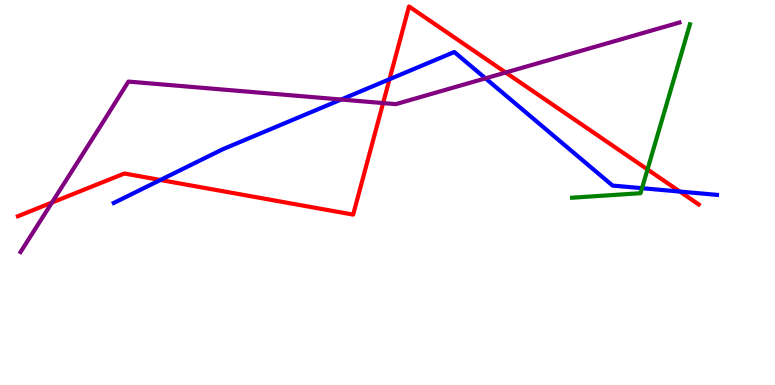[{'lines': ['blue', 'red'], 'intersections': [{'x': 2.07, 'y': 5.33}, {'x': 5.03, 'y': 7.94}, {'x': 8.77, 'y': 5.02}]}, {'lines': ['green', 'red'], 'intersections': [{'x': 8.35, 'y': 5.6}]}, {'lines': ['purple', 'red'], 'intersections': [{'x': 0.67, 'y': 4.74}, {'x': 4.94, 'y': 7.32}, {'x': 6.52, 'y': 8.12}]}, {'lines': ['blue', 'green'], 'intersections': [{'x': 8.28, 'y': 5.11}]}, {'lines': ['blue', 'purple'], 'intersections': [{'x': 4.4, 'y': 7.41}, {'x': 6.26, 'y': 7.97}]}, {'lines': ['green', 'purple'], 'intersections': []}]